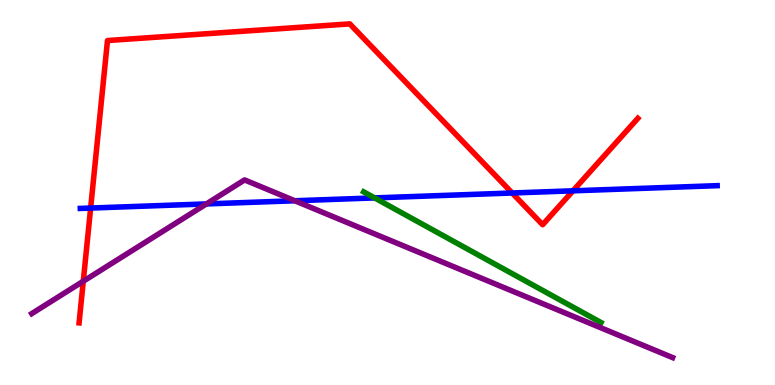[{'lines': ['blue', 'red'], 'intersections': [{'x': 1.17, 'y': 4.6}, {'x': 6.61, 'y': 4.99}, {'x': 7.39, 'y': 5.04}]}, {'lines': ['green', 'red'], 'intersections': []}, {'lines': ['purple', 'red'], 'intersections': [{'x': 1.07, 'y': 2.69}]}, {'lines': ['blue', 'green'], 'intersections': [{'x': 4.83, 'y': 4.86}]}, {'lines': ['blue', 'purple'], 'intersections': [{'x': 2.66, 'y': 4.7}, {'x': 3.8, 'y': 4.79}]}, {'lines': ['green', 'purple'], 'intersections': []}]